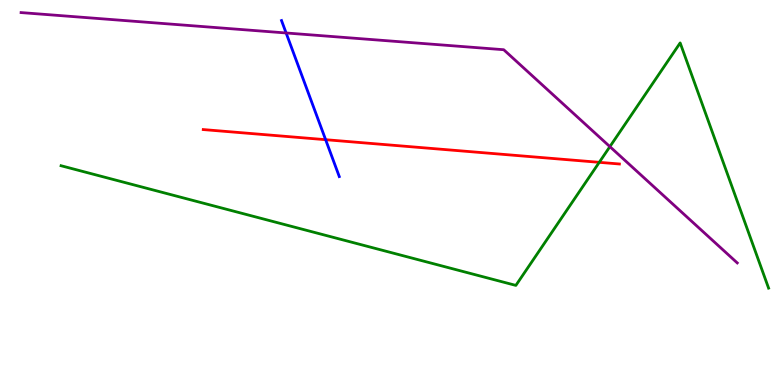[{'lines': ['blue', 'red'], 'intersections': [{'x': 4.2, 'y': 6.37}]}, {'lines': ['green', 'red'], 'intersections': [{'x': 7.73, 'y': 5.78}]}, {'lines': ['purple', 'red'], 'intersections': []}, {'lines': ['blue', 'green'], 'intersections': []}, {'lines': ['blue', 'purple'], 'intersections': [{'x': 3.69, 'y': 9.14}]}, {'lines': ['green', 'purple'], 'intersections': [{'x': 7.87, 'y': 6.19}]}]